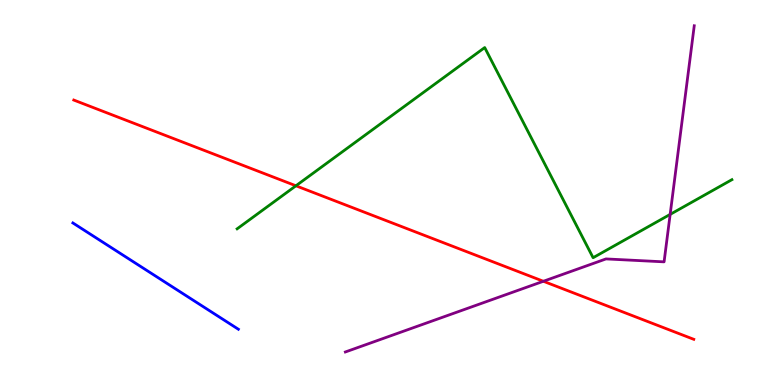[{'lines': ['blue', 'red'], 'intersections': []}, {'lines': ['green', 'red'], 'intersections': [{'x': 3.82, 'y': 5.17}]}, {'lines': ['purple', 'red'], 'intersections': [{'x': 7.01, 'y': 2.69}]}, {'lines': ['blue', 'green'], 'intersections': []}, {'lines': ['blue', 'purple'], 'intersections': []}, {'lines': ['green', 'purple'], 'intersections': [{'x': 8.65, 'y': 4.43}]}]